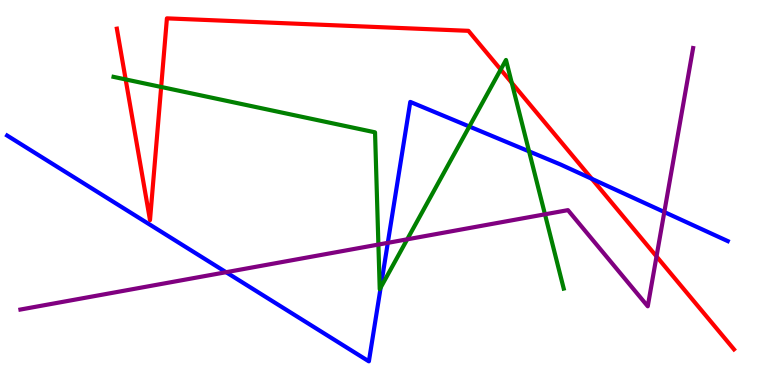[{'lines': ['blue', 'red'], 'intersections': [{'x': 7.64, 'y': 5.36}]}, {'lines': ['green', 'red'], 'intersections': [{'x': 1.62, 'y': 7.94}, {'x': 2.08, 'y': 7.74}, {'x': 6.46, 'y': 8.19}, {'x': 6.6, 'y': 7.85}]}, {'lines': ['purple', 'red'], 'intersections': [{'x': 8.47, 'y': 3.34}]}, {'lines': ['blue', 'green'], 'intersections': [{'x': 4.91, 'y': 2.53}, {'x': 6.06, 'y': 6.71}, {'x': 6.83, 'y': 6.07}]}, {'lines': ['blue', 'purple'], 'intersections': [{'x': 2.92, 'y': 2.93}, {'x': 5.0, 'y': 3.69}, {'x': 8.57, 'y': 4.49}]}, {'lines': ['green', 'purple'], 'intersections': [{'x': 4.88, 'y': 3.65}, {'x': 5.25, 'y': 3.78}, {'x': 7.03, 'y': 4.43}]}]